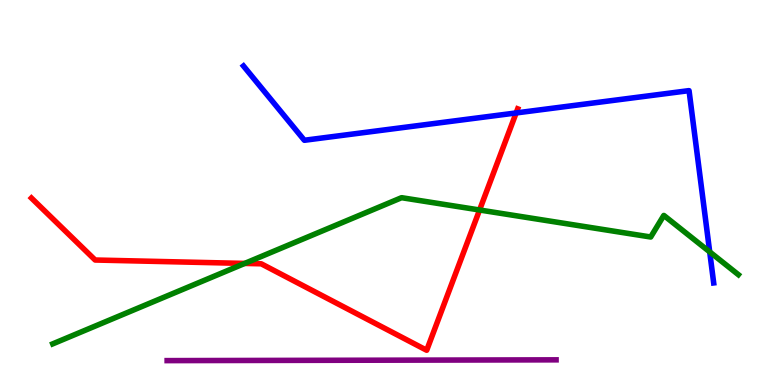[{'lines': ['blue', 'red'], 'intersections': [{'x': 6.66, 'y': 7.07}]}, {'lines': ['green', 'red'], 'intersections': [{'x': 3.16, 'y': 3.16}, {'x': 6.19, 'y': 4.55}]}, {'lines': ['purple', 'red'], 'intersections': []}, {'lines': ['blue', 'green'], 'intersections': [{'x': 9.16, 'y': 3.46}]}, {'lines': ['blue', 'purple'], 'intersections': []}, {'lines': ['green', 'purple'], 'intersections': []}]